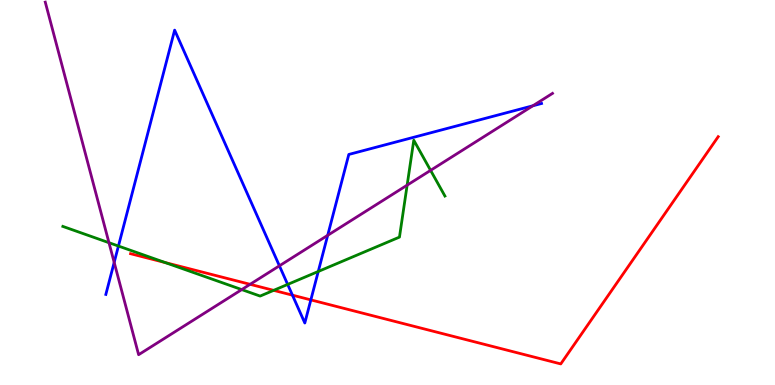[{'lines': ['blue', 'red'], 'intersections': [{'x': 3.77, 'y': 2.33}, {'x': 4.01, 'y': 2.21}]}, {'lines': ['green', 'red'], 'intersections': [{'x': 2.13, 'y': 3.18}, {'x': 3.53, 'y': 2.46}]}, {'lines': ['purple', 'red'], 'intersections': [{'x': 3.23, 'y': 2.62}]}, {'lines': ['blue', 'green'], 'intersections': [{'x': 1.53, 'y': 3.61}, {'x': 3.71, 'y': 2.61}, {'x': 4.11, 'y': 2.95}]}, {'lines': ['blue', 'purple'], 'intersections': [{'x': 1.47, 'y': 3.18}, {'x': 3.61, 'y': 3.1}, {'x': 4.23, 'y': 3.89}, {'x': 6.88, 'y': 7.25}]}, {'lines': ['green', 'purple'], 'intersections': [{'x': 1.41, 'y': 3.7}, {'x': 3.12, 'y': 2.48}, {'x': 5.25, 'y': 5.19}, {'x': 5.56, 'y': 5.58}]}]